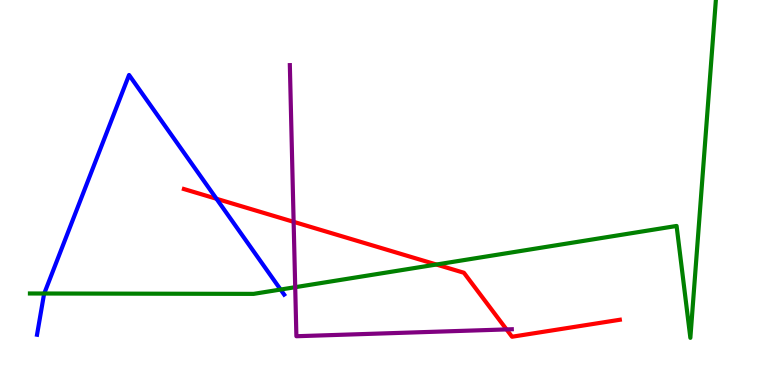[{'lines': ['blue', 'red'], 'intersections': [{'x': 2.79, 'y': 4.84}]}, {'lines': ['green', 'red'], 'intersections': [{'x': 5.63, 'y': 3.13}]}, {'lines': ['purple', 'red'], 'intersections': [{'x': 3.79, 'y': 4.24}, {'x': 6.54, 'y': 1.44}]}, {'lines': ['blue', 'green'], 'intersections': [{'x': 0.571, 'y': 2.38}, {'x': 3.62, 'y': 2.48}]}, {'lines': ['blue', 'purple'], 'intersections': []}, {'lines': ['green', 'purple'], 'intersections': [{'x': 3.81, 'y': 2.54}]}]